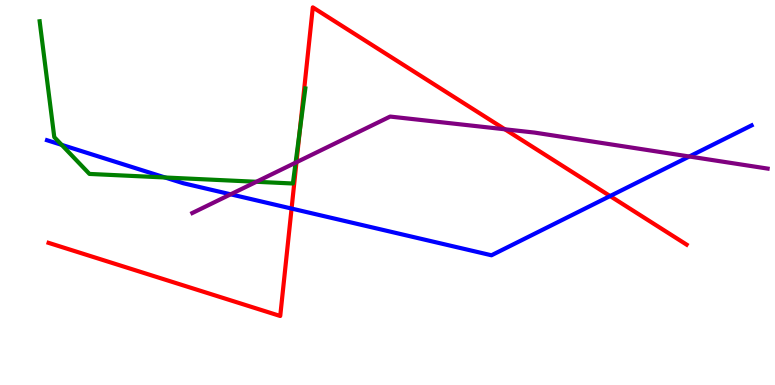[{'lines': ['blue', 'red'], 'intersections': [{'x': 3.76, 'y': 4.58}, {'x': 7.87, 'y': 4.91}]}, {'lines': ['green', 'red'], 'intersections': [{'x': 3.87, 'y': 6.6}]}, {'lines': ['purple', 'red'], 'intersections': [{'x': 3.83, 'y': 5.79}, {'x': 6.51, 'y': 6.64}]}, {'lines': ['blue', 'green'], 'intersections': [{'x': 0.796, 'y': 6.24}, {'x': 2.13, 'y': 5.39}]}, {'lines': ['blue', 'purple'], 'intersections': [{'x': 2.98, 'y': 4.95}, {'x': 8.89, 'y': 5.94}]}, {'lines': ['green', 'purple'], 'intersections': [{'x': 3.31, 'y': 5.28}, {'x': 3.81, 'y': 5.78}]}]